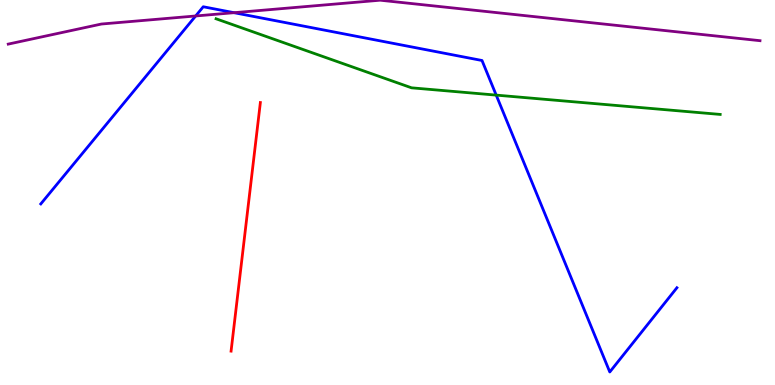[{'lines': ['blue', 'red'], 'intersections': []}, {'lines': ['green', 'red'], 'intersections': []}, {'lines': ['purple', 'red'], 'intersections': []}, {'lines': ['blue', 'green'], 'intersections': [{'x': 6.4, 'y': 7.53}]}, {'lines': ['blue', 'purple'], 'intersections': [{'x': 2.52, 'y': 9.59}, {'x': 3.02, 'y': 9.67}]}, {'lines': ['green', 'purple'], 'intersections': []}]